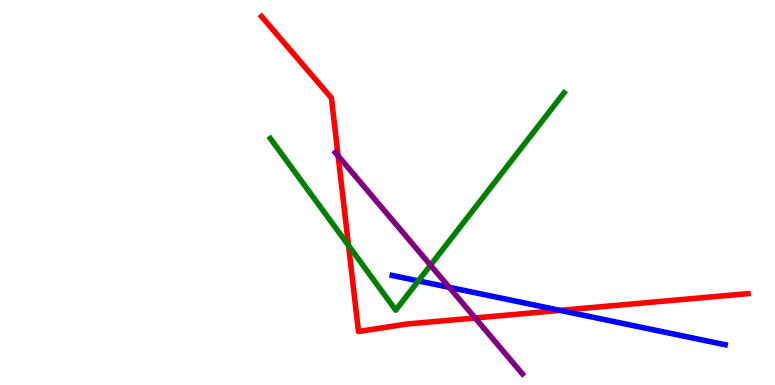[{'lines': ['blue', 'red'], 'intersections': [{'x': 7.23, 'y': 1.94}]}, {'lines': ['green', 'red'], 'intersections': [{'x': 4.5, 'y': 3.62}]}, {'lines': ['purple', 'red'], 'intersections': [{'x': 4.36, 'y': 5.95}, {'x': 6.13, 'y': 1.74}]}, {'lines': ['blue', 'green'], 'intersections': [{'x': 5.4, 'y': 2.7}]}, {'lines': ['blue', 'purple'], 'intersections': [{'x': 5.8, 'y': 2.54}]}, {'lines': ['green', 'purple'], 'intersections': [{'x': 5.56, 'y': 3.11}]}]